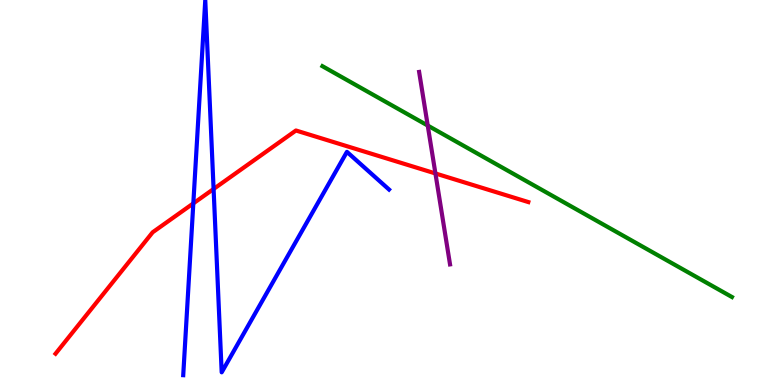[{'lines': ['blue', 'red'], 'intersections': [{'x': 2.49, 'y': 4.72}, {'x': 2.76, 'y': 5.09}]}, {'lines': ['green', 'red'], 'intersections': []}, {'lines': ['purple', 'red'], 'intersections': [{'x': 5.62, 'y': 5.49}]}, {'lines': ['blue', 'green'], 'intersections': []}, {'lines': ['blue', 'purple'], 'intersections': []}, {'lines': ['green', 'purple'], 'intersections': [{'x': 5.52, 'y': 6.74}]}]